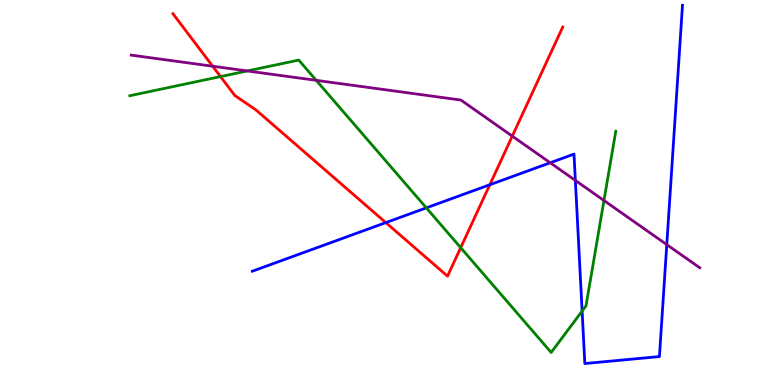[{'lines': ['blue', 'red'], 'intersections': [{'x': 4.98, 'y': 4.22}, {'x': 6.32, 'y': 5.2}]}, {'lines': ['green', 'red'], 'intersections': [{'x': 2.85, 'y': 8.01}, {'x': 5.94, 'y': 3.57}]}, {'lines': ['purple', 'red'], 'intersections': [{'x': 2.74, 'y': 8.28}, {'x': 6.61, 'y': 6.46}]}, {'lines': ['blue', 'green'], 'intersections': [{'x': 5.5, 'y': 4.6}, {'x': 7.51, 'y': 1.92}]}, {'lines': ['blue', 'purple'], 'intersections': [{'x': 7.1, 'y': 5.77}, {'x': 7.42, 'y': 5.31}, {'x': 8.6, 'y': 3.65}]}, {'lines': ['green', 'purple'], 'intersections': [{'x': 3.19, 'y': 8.16}, {'x': 4.08, 'y': 7.91}, {'x': 7.79, 'y': 4.79}]}]